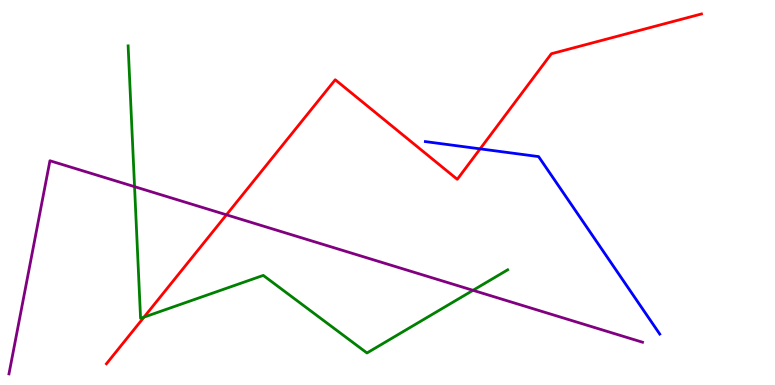[{'lines': ['blue', 'red'], 'intersections': [{'x': 6.2, 'y': 6.13}]}, {'lines': ['green', 'red'], 'intersections': [{'x': 1.86, 'y': 1.76}]}, {'lines': ['purple', 'red'], 'intersections': [{'x': 2.92, 'y': 4.42}]}, {'lines': ['blue', 'green'], 'intersections': []}, {'lines': ['blue', 'purple'], 'intersections': []}, {'lines': ['green', 'purple'], 'intersections': [{'x': 1.74, 'y': 5.15}, {'x': 6.1, 'y': 2.46}]}]